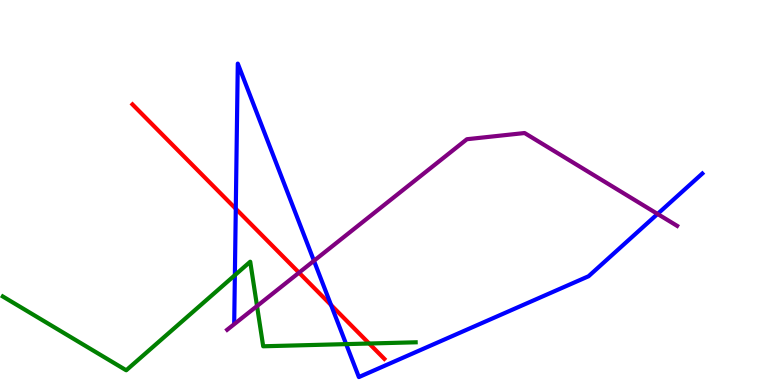[{'lines': ['blue', 'red'], 'intersections': [{'x': 3.04, 'y': 4.58}, {'x': 4.27, 'y': 2.08}]}, {'lines': ['green', 'red'], 'intersections': [{'x': 4.76, 'y': 1.08}]}, {'lines': ['purple', 'red'], 'intersections': [{'x': 3.86, 'y': 2.92}]}, {'lines': ['blue', 'green'], 'intersections': [{'x': 3.03, 'y': 2.85}, {'x': 4.47, 'y': 1.06}]}, {'lines': ['blue', 'purple'], 'intersections': [{'x': 4.05, 'y': 3.23}, {'x': 8.48, 'y': 4.44}]}, {'lines': ['green', 'purple'], 'intersections': [{'x': 3.32, 'y': 2.05}]}]